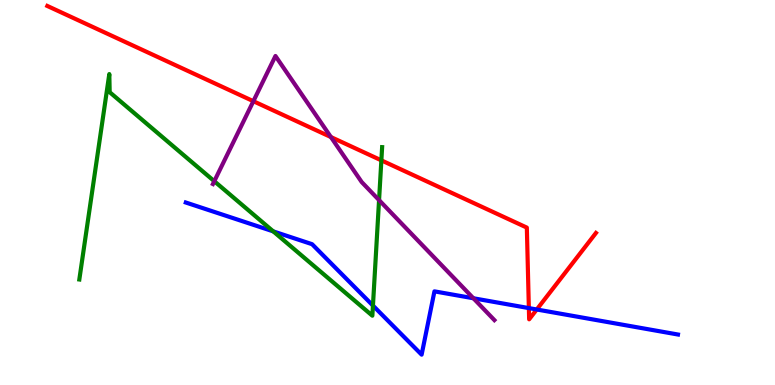[{'lines': ['blue', 'red'], 'intersections': [{'x': 6.82, 'y': 2.0}, {'x': 6.93, 'y': 1.96}]}, {'lines': ['green', 'red'], 'intersections': [{'x': 4.92, 'y': 5.83}]}, {'lines': ['purple', 'red'], 'intersections': [{'x': 3.27, 'y': 7.37}, {'x': 4.27, 'y': 6.44}]}, {'lines': ['blue', 'green'], 'intersections': [{'x': 3.53, 'y': 3.99}, {'x': 4.81, 'y': 2.06}]}, {'lines': ['blue', 'purple'], 'intersections': [{'x': 6.11, 'y': 2.25}]}, {'lines': ['green', 'purple'], 'intersections': [{'x': 2.77, 'y': 5.29}, {'x': 4.89, 'y': 4.8}]}]